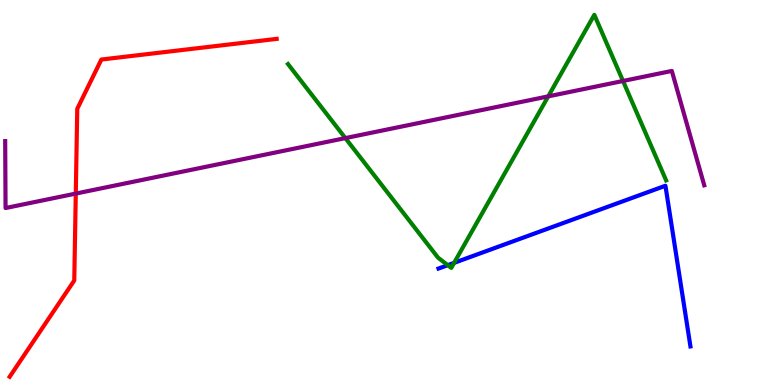[{'lines': ['blue', 'red'], 'intersections': []}, {'lines': ['green', 'red'], 'intersections': []}, {'lines': ['purple', 'red'], 'intersections': [{'x': 0.978, 'y': 4.97}]}, {'lines': ['blue', 'green'], 'intersections': [{'x': 5.78, 'y': 3.11}, {'x': 5.86, 'y': 3.17}]}, {'lines': ['blue', 'purple'], 'intersections': []}, {'lines': ['green', 'purple'], 'intersections': [{'x': 4.46, 'y': 6.41}, {'x': 7.07, 'y': 7.5}, {'x': 8.04, 'y': 7.9}]}]